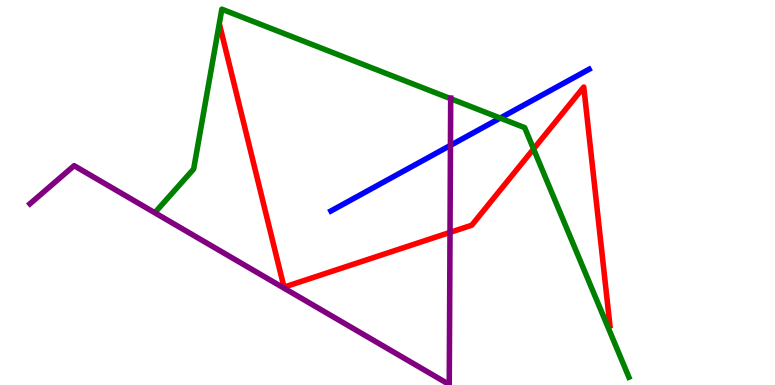[{'lines': ['blue', 'red'], 'intersections': []}, {'lines': ['green', 'red'], 'intersections': [{'x': 6.88, 'y': 6.13}]}, {'lines': ['purple', 'red'], 'intersections': [{'x': 5.81, 'y': 3.96}]}, {'lines': ['blue', 'green'], 'intersections': [{'x': 6.45, 'y': 6.93}]}, {'lines': ['blue', 'purple'], 'intersections': [{'x': 5.81, 'y': 6.22}]}, {'lines': ['green', 'purple'], 'intersections': [{'x': 5.82, 'y': 7.44}]}]